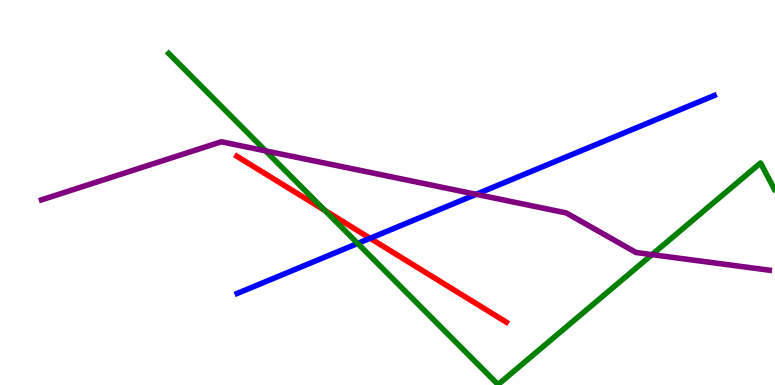[{'lines': ['blue', 'red'], 'intersections': [{'x': 4.78, 'y': 3.81}]}, {'lines': ['green', 'red'], 'intersections': [{'x': 4.19, 'y': 4.53}]}, {'lines': ['purple', 'red'], 'intersections': []}, {'lines': ['blue', 'green'], 'intersections': [{'x': 4.62, 'y': 3.68}]}, {'lines': ['blue', 'purple'], 'intersections': [{'x': 6.14, 'y': 4.95}]}, {'lines': ['green', 'purple'], 'intersections': [{'x': 3.43, 'y': 6.08}, {'x': 8.41, 'y': 3.39}]}]